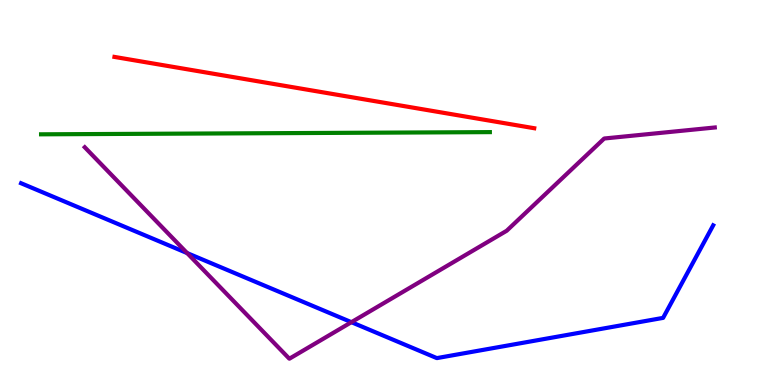[{'lines': ['blue', 'red'], 'intersections': []}, {'lines': ['green', 'red'], 'intersections': []}, {'lines': ['purple', 'red'], 'intersections': []}, {'lines': ['blue', 'green'], 'intersections': []}, {'lines': ['blue', 'purple'], 'intersections': [{'x': 2.41, 'y': 3.43}, {'x': 4.53, 'y': 1.63}]}, {'lines': ['green', 'purple'], 'intersections': []}]